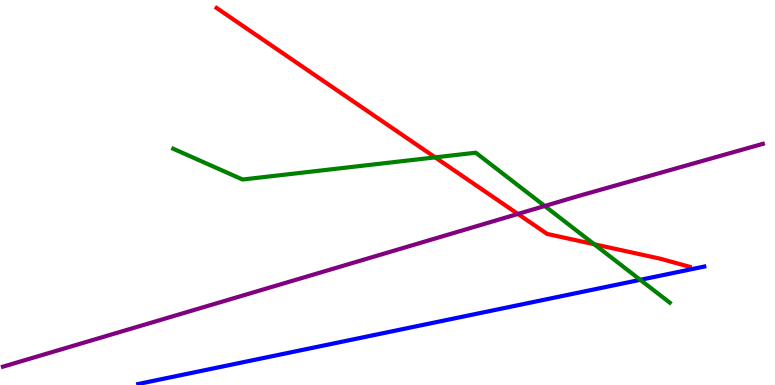[{'lines': ['blue', 'red'], 'intersections': []}, {'lines': ['green', 'red'], 'intersections': [{'x': 5.62, 'y': 5.91}, {'x': 7.67, 'y': 3.66}]}, {'lines': ['purple', 'red'], 'intersections': [{'x': 6.68, 'y': 4.44}]}, {'lines': ['blue', 'green'], 'intersections': [{'x': 8.26, 'y': 2.73}]}, {'lines': ['blue', 'purple'], 'intersections': []}, {'lines': ['green', 'purple'], 'intersections': [{'x': 7.03, 'y': 4.65}]}]